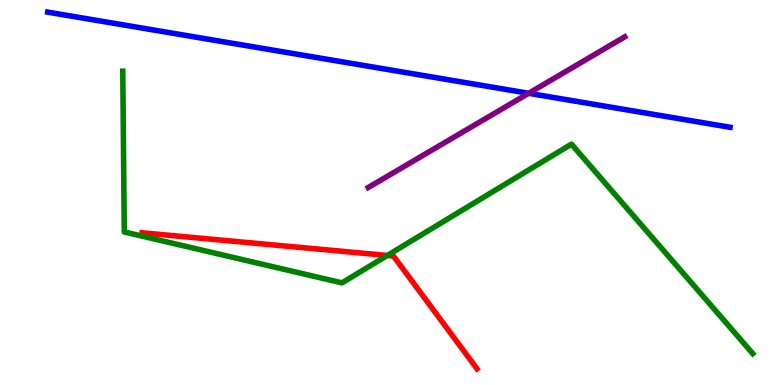[{'lines': ['blue', 'red'], 'intersections': []}, {'lines': ['green', 'red'], 'intersections': [{'x': 5.0, 'y': 3.36}]}, {'lines': ['purple', 'red'], 'intersections': []}, {'lines': ['blue', 'green'], 'intersections': []}, {'lines': ['blue', 'purple'], 'intersections': [{'x': 6.82, 'y': 7.58}]}, {'lines': ['green', 'purple'], 'intersections': []}]